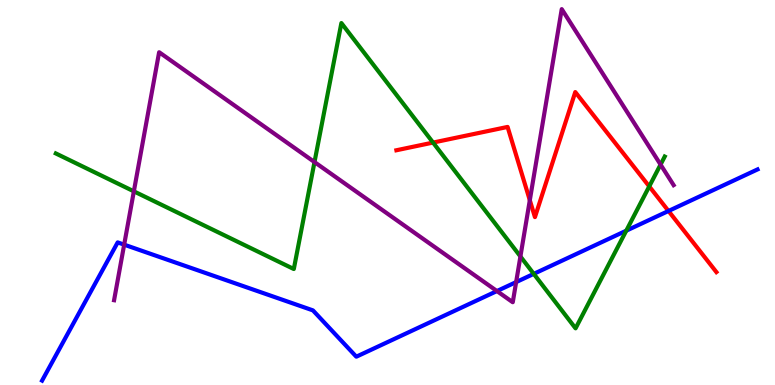[{'lines': ['blue', 'red'], 'intersections': [{'x': 8.63, 'y': 4.52}]}, {'lines': ['green', 'red'], 'intersections': [{'x': 5.59, 'y': 6.3}, {'x': 8.38, 'y': 5.16}]}, {'lines': ['purple', 'red'], 'intersections': [{'x': 6.84, 'y': 4.8}]}, {'lines': ['blue', 'green'], 'intersections': [{'x': 6.89, 'y': 2.89}, {'x': 8.08, 'y': 4.01}]}, {'lines': ['blue', 'purple'], 'intersections': [{'x': 1.6, 'y': 3.65}, {'x': 6.41, 'y': 2.44}, {'x': 6.66, 'y': 2.67}]}, {'lines': ['green', 'purple'], 'intersections': [{'x': 1.73, 'y': 5.03}, {'x': 4.06, 'y': 5.79}, {'x': 6.72, 'y': 3.34}, {'x': 8.52, 'y': 5.72}]}]